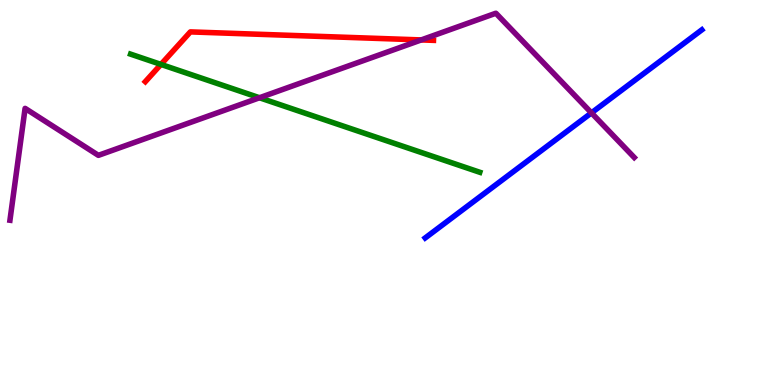[{'lines': ['blue', 'red'], 'intersections': []}, {'lines': ['green', 'red'], 'intersections': [{'x': 2.08, 'y': 8.33}]}, {'lines': ['purple', 'red'], 'intersections': [{'x': 5.44, 'y': 8.96}]}, {'lines': ['blue', 'green'], 'intersections': []}, {'lines': ['blue', 'purple'], 'intersections': [{'x': 7.63, 'y': 7.07}]}, {'lines': ['green', 'purple'], 'intersections': [{'x': 3.35, 'y': 7.46}]}]